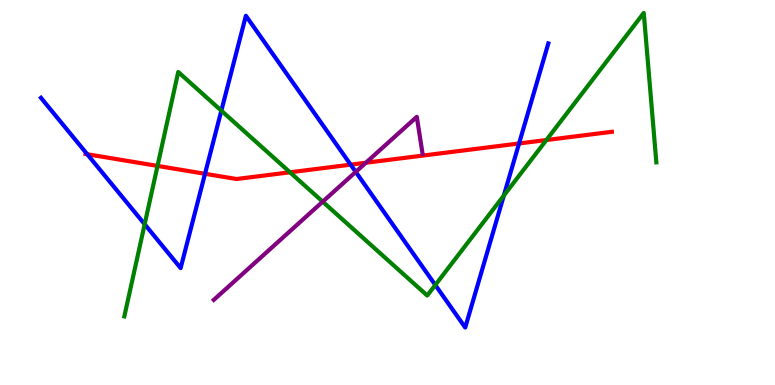[{'lines': ['blue', 'red'], 'intersections': [{'x': 1.13, 'y': 5.99}, {'x': 2.65, 'y': 5.49}, {'x': 4.52, 'y': 5.72}, {'x': 6.7, 'y': 6.27}]}, {'lines': ['green', 'red'], 'intersections': [{'x': 2.03, 'y': 5.69}, {'x': 3.74, 'y': 5.52}, {'x': 7.05, 'y': 6.36}]}, {'lines': ['purple', 'red'], 'intersections': [{'x': 4.72, 'y': 5.77}]}, {'lines': ['blue', 'green'], 'intersections': [{'x': 1.87, 'y': 4.18}, {'x': 2.86, 'y': 7.13}, {'x': 5.62, 'y': 2.6}, {'x': 6.5, 'y': 4.92}]}, {'lines': ['blue', 'purple'], 'intersections': [{'x': 4.59, 'y': 5.54}]}, {'lines': ['green', 'purple'], 'intersections': [{'x': 4.16, 'y': 4.76}]}]